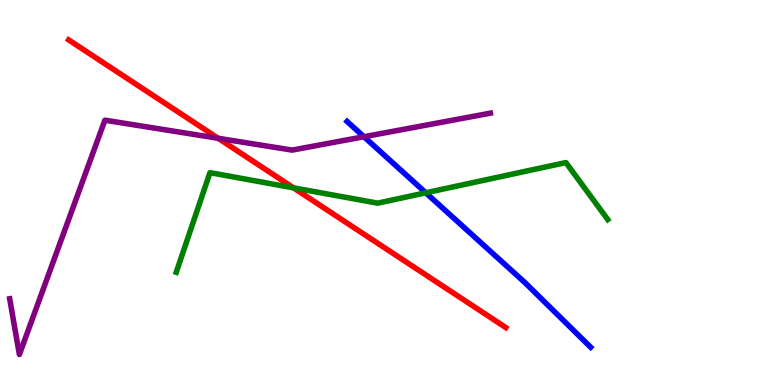[{'lines': ['blue', 'red'], 'intersections': []}, {'lines': ['green', 'red'], 'intersections': [{'x': 3.79, 'y': 5.12}]}, {'lines': ['purple', 'red'], 'intersections': [{'x': 2.82, 'y': 6.41}]}, {'lines': ['blue', 'green'], 'intersections': [{'x': 5.49, 'y': 4.99}]}, {'lines': ['blue', 'purple'], 'intersections': [{'x': 4.7, 'y': 6.45}]}, {'lines': ['green', 'purple'], 'intersections': []}]